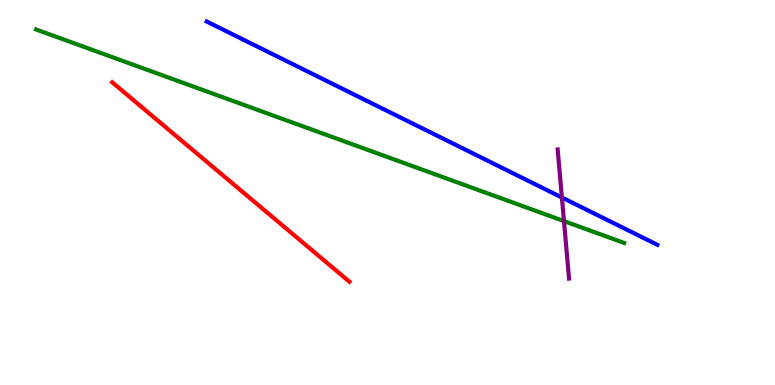[{'lines': ['blue', 'red'], 'intersections': []}, {'lines': ['green', 'red'], 'intersections': []}, {'lines': ['purple', 'red'], 'intersections': []}, {'lines': ['blue', 'green'], 'intersections': []}, {'lines': ['blue', 'purple'], 'intersections': [{'x': 7.25, 'y': 4.87}]}, {'lines': ['green', 'purple'], 'intersections': [{'x': 7.28, 'y': 4.26}]}]